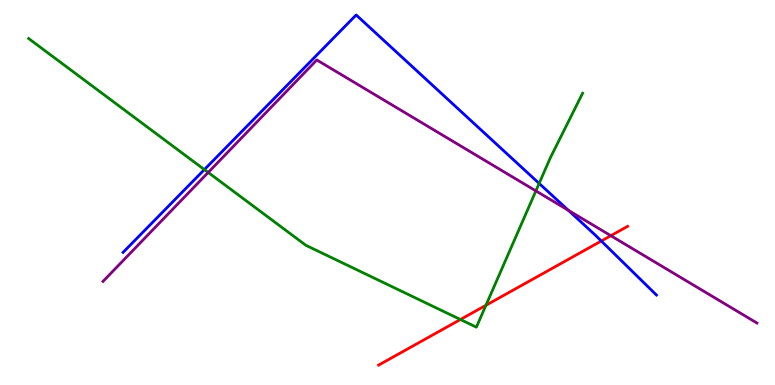[{'lines': ['blue', 'red'], 'intersections': [{'x': 7.76, 'y': 3.74}]}, {'lines': ['green', 'red'], 'intersections': [{'x': 5.94, 'y': 1.7}, {'x': 6.27, 'y': 2.07}]}, {'lines': ['purple', 'red'], 'intersections': [{'x': 7.88, 'y': 3.88}]}, {'lines': ['blue', 'green'], 'intersections': [{'x': 2.64, 'y': 5.59}, {'x': 6.96, 'y': 5.24}]}, {'lines': ['blue', 'purple'], 'intersections': [{'x': 7.33, 'y': 4.54}]}, {'lines': ['green', 'purple'], 'intersections': [{'x': 2.69, 'y': 5.52}, {'x': 6.91, 'y': 5.04}]}]